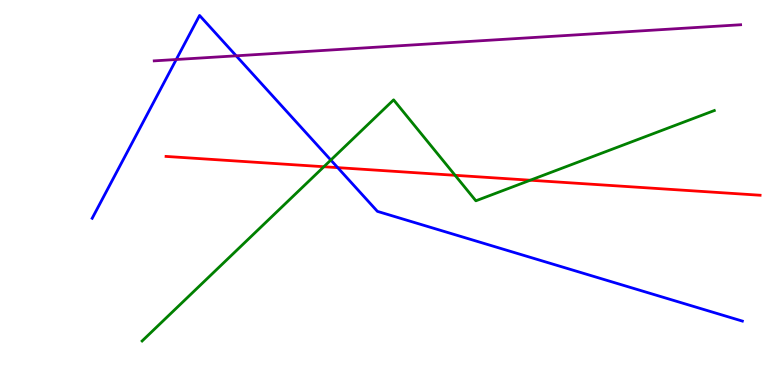[{'lines': ['blue', 'red'], 'intersections': [{'x': 4.36, 'y': 5.65}]}, {'lines': ['green', 'red'], 'intersections': [{'x': 4.18, 'y': 5.67}, {'x': 5.87, 'y': 5.45}, {'x': 6.84, 'y': 5.32}]}, {'lines': ['purple', 'red'], 'intersections': []}, {'lines': ['blue', 'green'], 'intersections': [{'x': 4.27, 'y': 5.84}]}, {'lines': ['blue', 'purple'], 'intersections': [{'x': 2.27, 'y': 8.45}, {'x': 3.05, 'y': 8.55}]}, {'lines': ['green', 'purple'], 'intersections': []}]